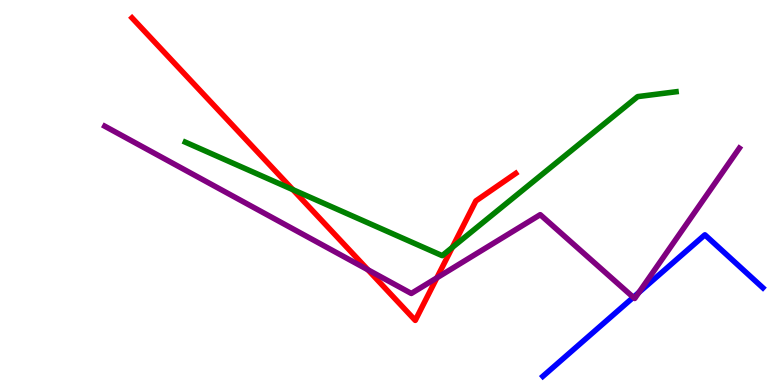[{'lines': ['blue', 'red'], 'intersections': []}, {'lines': ['green', 'red'], 'intersections': [{'x': 3.78, 'y': 5.07}, {'x': 5.84, 'y': 3.57}]}, {'lines': ['purple', 'red'], 'intersections': [{'x': 4.75, 'y': 2.99}, {'x': 5.64, 'y': 2.78}]}, {'lines': ['blue', 'green'], 'intersections': []}, {'lines': ['blue', 'purple'], 'intersections': [{'x': 8.17, 'y': 2.28}, {'x': 8.24, 'y': 2.4}]}, {'lines': ['green', 'purple'], 'intersections': []}]